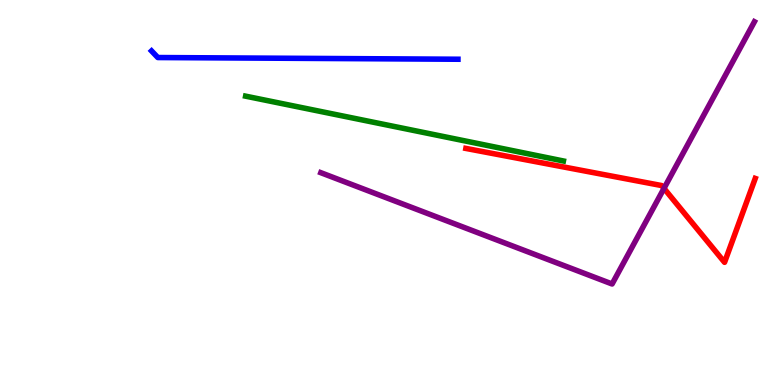[{'lines': ['blue', 'red'], 'intersections': []}, {'lines': ['green', 'red'], 'intersections': []}, {'lines': ['purple', 'red'], 'intersections': [{'x': 8.57, 'y': 5.11}]}, {'lines': ['blue', 'green'], 'intersections': []}, {'lines': ['blue', 'purple'], 'intersections': []}, {'lines': ['green', 'purple'], 'intersections': []}]